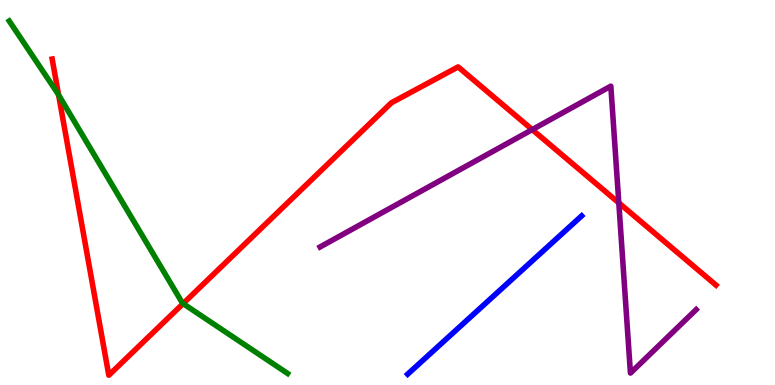[{'lines': ['blue', 'red'], 'intersections': []}, {'lines': ['green', 'red'], 'intersections': [{'x': 0.756, 'y': 7.53}, {'x': 2.36, 'y': 2.11}]}, {'lines': ['purple', 'red'], 'intersections': [{'x': 6.87, 'y': 6.63}, {'x': 7.98, 'y': 4.73}]}, {'lines': ['blue', 'green'], 'intersections': []}, {'lines': ['blue', 'purple'], 'intersections': []}, {'lines': ['green', 'purple'], 'intersections': []}]